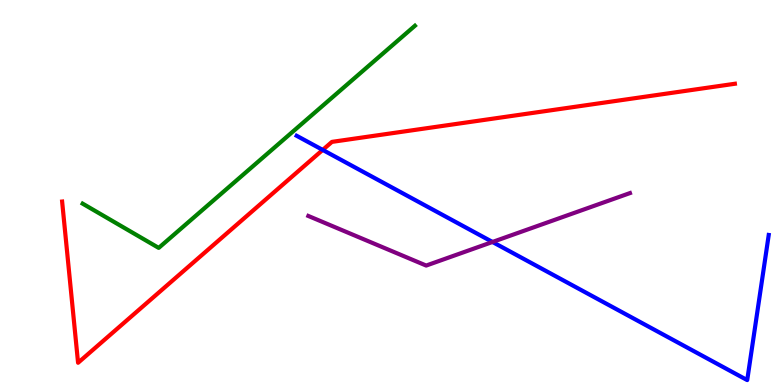[{'lines': ['blue', 'red'], 'intersections': [{'x': 4.16, 'y': 6.11}]}, {'lines': ['green', 'red'], 'intersections': []}, {'lines': ['purple', 'red'], 'intersections': []}, {'lines': ['blue', 'green'], 'intersections': []}, {'lines': ['blue', 'purple'], 'intersections': [{'x': 6.35, 'y': 3.71}]}, {'lines': ['green', 'purple'], 'intersections': []}]